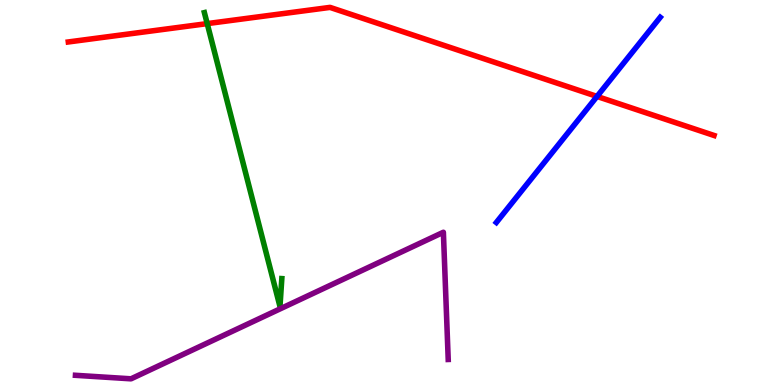[{'lines': ['blue', 'red'], 'intersections': [{'x': 7.7, 'y': 7.5}]}, {'lines': ['green', 'red'], 'intersections': [{'x': 2.67, 'y': 9.39}]}, {'lines': ['purple', 'red'], 'intersections': []}, {'lines': ['blue', 'green'], 'intersections': []}, {'lines': ['blue', 'purple'], 'intersections': []}, {'lines': ['green', 'purple'], 'intersections': []}]